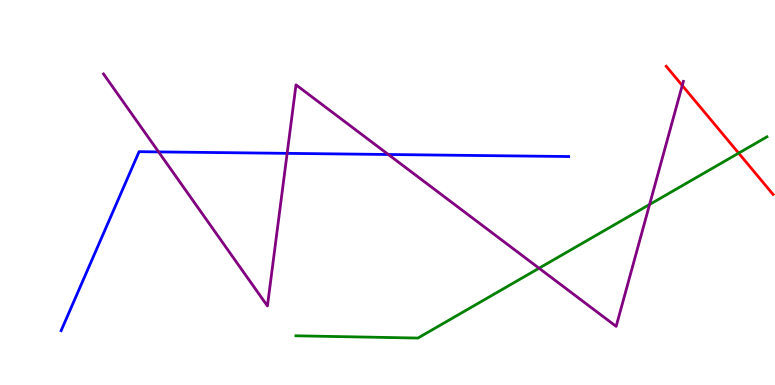[{'lines': ['blue', 'red'], 'intersections': []}, {'lines': ['green', 'red'], 'intersections': [{'x': 9.53, 'y': 6.02}]}, {'lines': ['purple', 'red'], 'intersections': [{'x': 8.8, 'y': 7.78}]}, {'lines': ['blue', 'green'], 'intersections': []}, {'lines': ['blue', 'purple'], 'intersections': [{'x': 2.05, 'y': 6.05}, {'x': 3.71, 'y': 6.02}, {'x': 5.01, 'y': 5.99}]}, {'lines': ['green', 'purple'], 'intersections': [{'x': 6.96, 'y': 3.03}, {'x': 8.38, 'y': 4.69}]}]